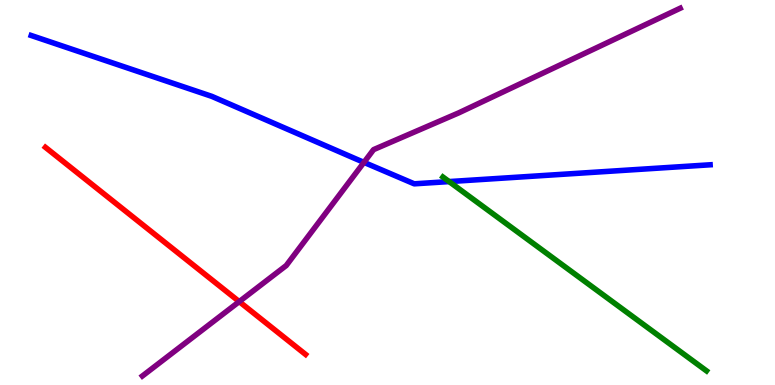[{'lines': ['blue', 'red'], 'intersections': []}, {'lines': ['green', 'red'], 'intersections': []}, {'lines': ['purple', 'red'], 'intersections': [{'x': 3.09, 'y': 2.17}]}, {'lines': ['blue', 'green'], 'intersections': [{'x': 5.79, 'y': 5.28}]}, {'lines': ['blue', 'purple'], 'intersections': [{'x': 4.7, 'y': 5.78}]}, {'lines': ['green', 'purple'], 'intersections': []}]